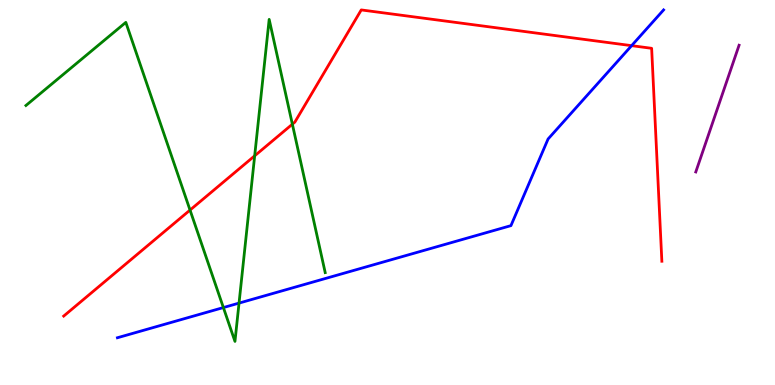[{'lines': ['blue', 'red'], 'intersections': [{'x': 8.15, 'y': 8.81}]}, {'lines': ['green', 'red'], 'intersections': [{'x': 2.45, 'y': 4.54}, {'x': 3.29, 'y': 5.95}, {'x': 3.77, 'y': 6.77}]}, {'lines': ['purple', 'red'], 'intersections': []}, {'lines': ['blue', 'green'], 'intersections': [{'x': 2.88, 'y': 2.01}, {'x': 3.08, 'y': 2.13}]}, {'lines': ['blue', 'purple'], 'intersections': []}, {'lines': ['green', 'purple'], 'intersections': []}]